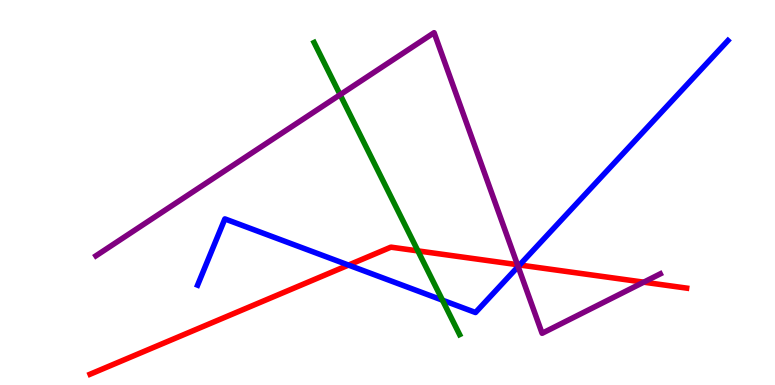[{'lines': ['blue', 'red'], 'intersections': [{'x': 4.5, 'y': 3.11}, {'x': 6.7, 'y': 3.12}]}, {'lines': ['green', 'red'], 'intersections': [{'x': 5.39, 'y': 3.48}]}, {'lines': ['purple', 'red'], 'intersections': [{'x': 6.68, 'y': 3.13}, {'x': 8.31, 'y': 2.67}]}, {'lines': ['blue', 'green'], 'intersections': [{'x': 5.71, 'y': 2.2}]}, {'lines': ['blue', 'purple'], 'intersections': [{'x': 6.69, 'y': 3.08}]}, {'lines': ['green', 'purple'], 'intersections': [{'x': 4.39, 'y': 7.54}]}]